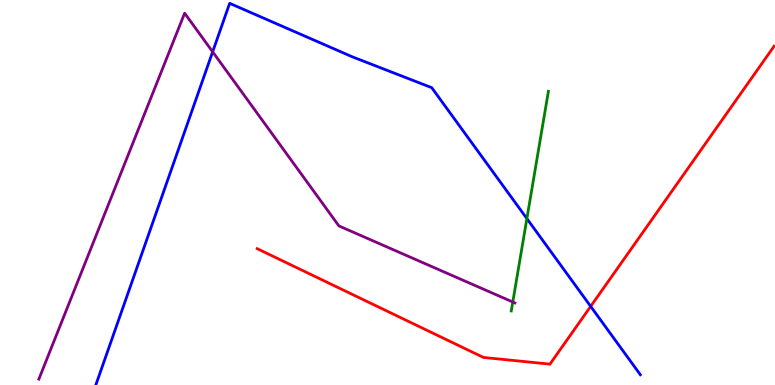[{'lines': ['blue', 'red'], 'intersections': [{'x': 7.62, 'y': 2.04}]}, {'lines': ['green', 'red'], 'intersections': []}, {'lines': ['purple', 'red'], 'intersections': []}, {'lines': ['blue', 'green'], 'intersections': [{'x': 6.8, 'y': 4.32}]}, {'lines': ['blue', 'purple'], 'intersections': [{'x': 2.74, 'y': 8.65}]}, {'lines': ['green', 'purple'], 'intersections': [{'x': 6.62, 'y': 2.16}]}]